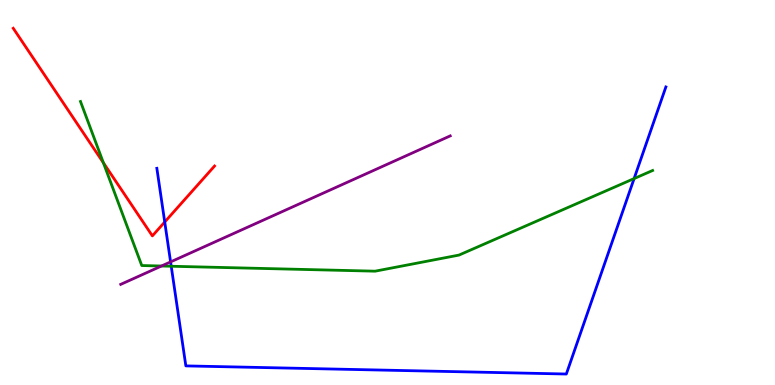[{'lines': ['blue', 'red'], 'intersections': [{'x': 2.13, 'y': 4.23}]}, {'lines': ['green', 'red'], 'intersections': [{'x': 1.33, 'y': 5.77}]}, {'lines': ['purple', 'red'], 'intersections': []}, {'lines': ['blue', 'green'], 'intersections': [{'x': 2.21, 'y': 3.08}, {'x': 8.18, 'y': 5.36}]}, {'lines': ['blue', 'purple'], 'intersections': [{'x': 2.2, 'y': 3.2}]}, {'lines': ['green', 'purple'], 'intersections': [{'x': 2.08, 'y': 3.09}]}]